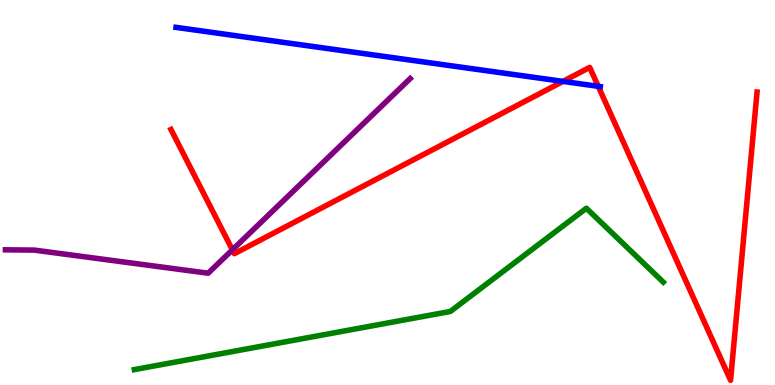[{'lines': ['blue', 'red'], 'intersections': [{'x': 7.26, 'y': 7.89}, {'x': 7.72, 'y': 7.76}]}, {'lines': ['green', 'red'], 'intersections': []}, {'lines': ['purple', 'red'], 'intersections': [{'x': 3.0, 'y': 3.51}]}, {'lines': ['blue', 'green'], 'intersections': []}, {'lines': ['blue', 'purple'], 'intersections': []}, {'lines': ['green', 'purple'], 'intersections': []}]